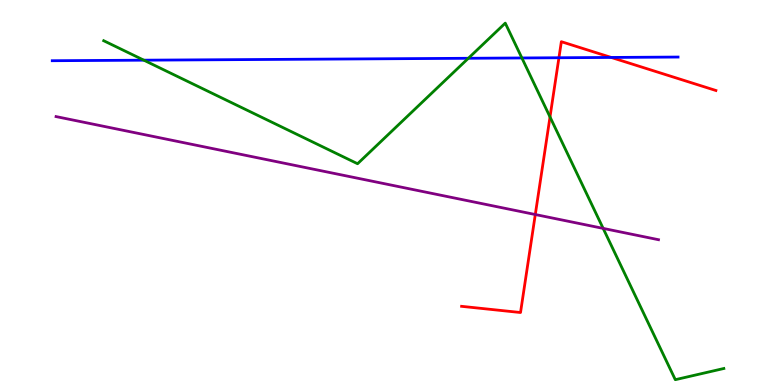[{'lines': ['blue', 'red'], 'intersections': [{'x': 7.21, 'y': 8.5}, {'x': 7.89, 'y': 8.51}]}, {'lines': ['green', 'red'], 'intersections': [{'x': 7.1, 'y': 6.96}]}, {'lines': ['purple', 'red'], 'intersections': [{'x': 6.91, 'y': 4.43}]}, {'lines': ['blue', 'green'], 'intersections': [{'x': 1.86, 'y': 8.44}, {'x': 6.04, 'y': 8.49}, {'x': 6.73, 'y': 8.49}]}, {'lines': ['blue', 'purple'], 'intersections': []}, {'lines': ['green', 'purple'], 'intersections': [{'x': 7.78, 'y': 4.07}]}]